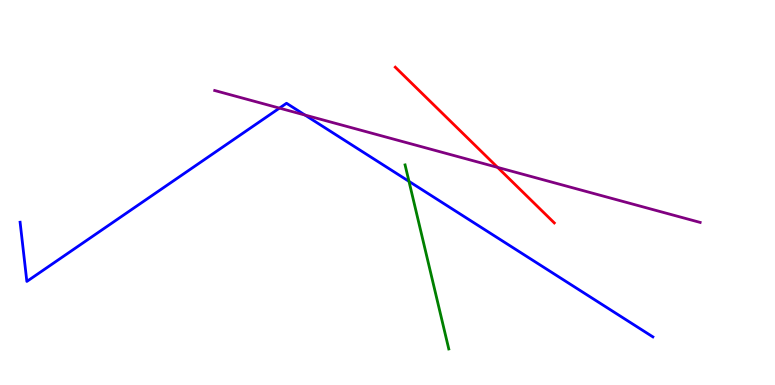[{'lines': ['blue', 'red'], 'intersections': []}, {'lines': ['green', 'red'], 'intersections': []}, {'lines': ['purple', 'red'], 'intersections': [{'x': 6.42, 'y': 5.65}]}, {'lines': ['blue', 'green'], 'intersections': [{'x': 5.28, 'y': 5.29}]}, {'lines': ['blue', 'purple'], 'intersections': [{'x': 3.61, 'y': 7.19}, {'x': 3.94, 'y': 7.01}]}, {'lines': ['green', 'purple'], 'intersections': []}]